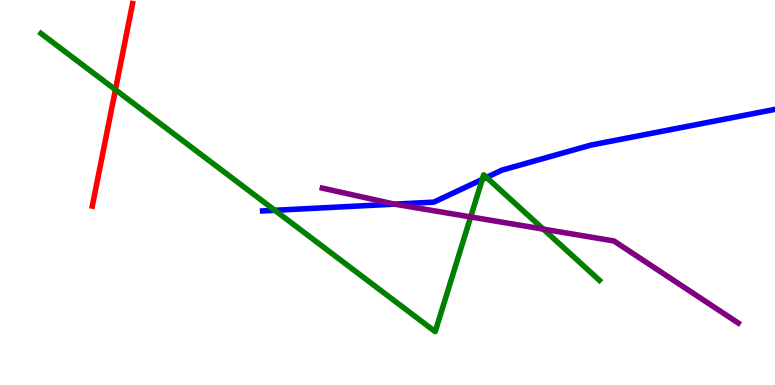[{'lines': ['blue', 'red'], 'intersections': []}, {'lines': ['green', 'red'], 'intersections': [{'x': 1.49, 'y': 7.67}]}, {'lines': ['purple', 'red'], 'intersections': []}, {'lines': ['blue', 'green'], 'intersections': [{'x': 3.55, 'y': 4.54}, {'x': 6.22, 'y': 5.34}, {'x': 6.28, 'y': 5.39}]}, {'lines': ['blue', 'purple'], 'intersections': [{'x': 5.09, 'y': 4.7}]}, {'lines': ['green', 'purple'], 'intersections': [{'x': 6.07, 'y': 4.37}, {'x': 7.01, 'y': 4.05}]}]